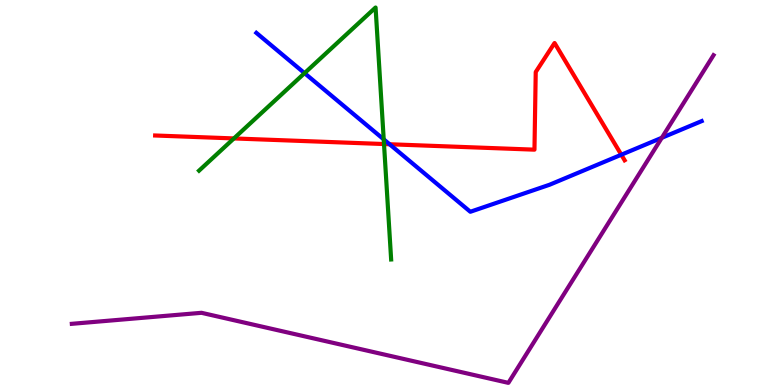[{'lines': ['blue', 'red'], 'intersections': [{'x': 5.03, 'y': 6.25}, {'x': 8.02, 'y': 5.98}]}, {'lines': ['green', 'red'], 'intersections': [{'x': 3.02, 'y': 6.4}, {'x': 4.95, 'y': 6.26}]}, {'lines': ['purple', 'red'], 'intersections': []}, {'lines': ['blue', 'green'], 'intersections': [{'x': 3.93, 'y': 8.1}, {'x': 4.95, 'y': 6.38}]}, {'lines': ['blue', 'purple'], 'intersections': [{'x': 8.54, 'y': 6.42}]}, {'lines': ['green', 'purple'], 'intersections': []}]